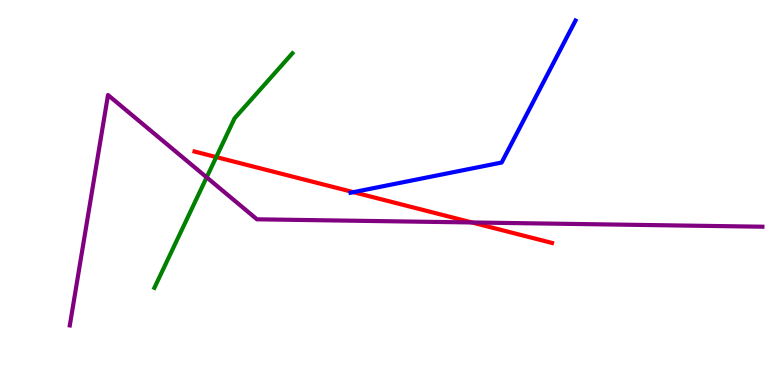[{'lines': ['blue', 'red'], 'intersections': [{'x': 4.56, 'y': 5.01}]}, {'lines': ['green', 'red'], 'intersections': [{'x': 2.79, 'y': 5.92}]}, {'lines': ['purple', 'red'], 'intersections': [{'x': 6.09, 'y': 4.22}]}, {'lines': ['blue', 'green'], 'intersections': []}, {'lines': ['blue', 'purple'], 'intersections': []}, {'lines': ['green', 'purple'], 'intersections': [{'x': 2.67, 'y': 5.39}]}]